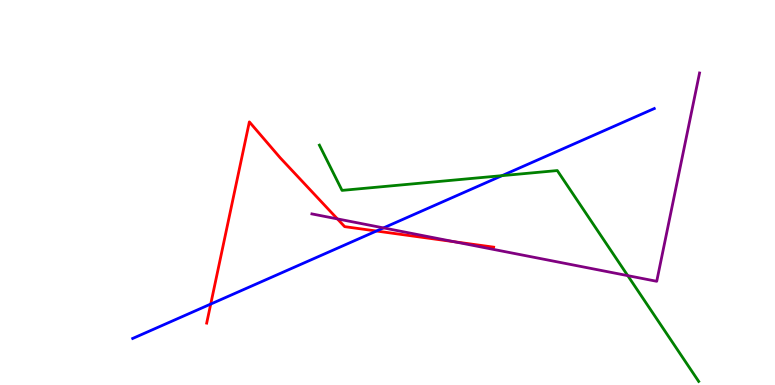[{'lines': ['blue', 'red'], 'intersections': [{'x': 2.72, 'y': 2.1}, {'x': 4.86, 'y': 4.0}]}, {'lines': ['green', 'red'], 'intersections': []}, {'lines': ['purple', 'red'], 'intersections': [{'x': 4.35, 'y': 4.31}, {'x': 5.86, 'y': 3.72}]}, {'lines': ['blue', 'green'], 'intersections': [{'x': 6.48, 'y': 5.44}]}, {'lines': ['blue', 'purple'], 'intersections': [{'x': 4.95, 'y': 4.08}]}, {'lines': ['green', 'purple'], 'intersections': [{'x': 8.1, 'y': 2.84}]}]